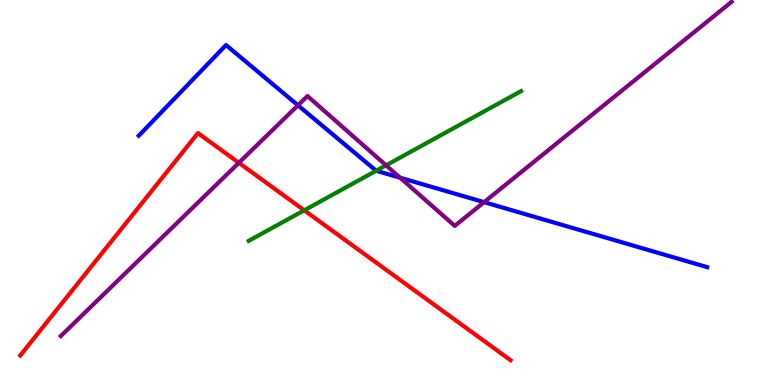[{'lines': ['blue', 'red'], 'intersections': []}, {'lines': ['green', 'red'], 'intersections': [{'x': 3.93, 'y': 4.54}]}, {'lines': ['purple', 'red'], 'intersections': [{'x': 3.08, 'y': 5.77}]}, {'lines': ['blue', 'green'], 'intersections': [{'x': 4.85, 'y': 5.56}]}, {'lines': ['blue', 'purple'], 'intersections': [{'x': 3.84, 'y': 7.26}, {'x': 5.16, 'y': 5.38}, {'x': 6.25, 'y': 4.75}]}, {'lines': ['green', 'purple'], 'intersections': [{'x': 4.98, 'y': 5.71}]}]